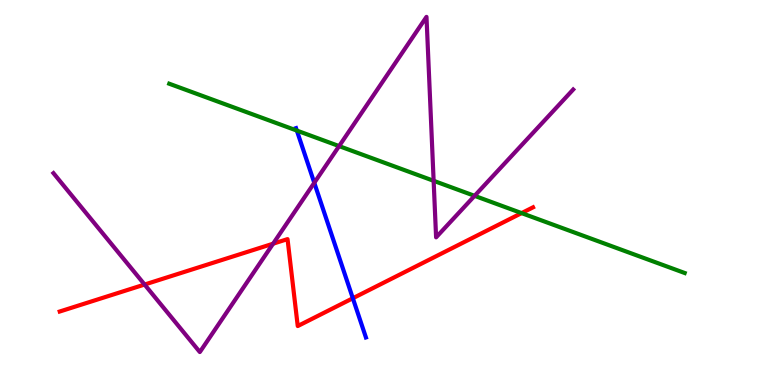[{'lines': ['blue', 'red'], 'intersections': [{'x': 4.55, 'y': 2.25}]}, {'lines': ['green', 'red'], 'intersections': [{'x': 6.73, 'y': 4.46}]}, {'lines': ['purple', 'red'], 'intersections': [{'x': 1.87, 'y': 2.61}, {'x': 3.52, 'y': 3.67}]}, {'lines': ['blue', 'green'], 'intersections': [{'x': 3.83, 'y': 6.61}]}, {'lines': ['blue', 'purple'], 'intersections': [{'x': 4.06, 'y': 5.25}]}, {'lines': ['green', 'purple'], 'intersections': [{'x': 4.38, 'y': 6.21}, {'x': 5.6, 'y': 5.3}, {'x': 6.12, 'y': 4.91}]}]